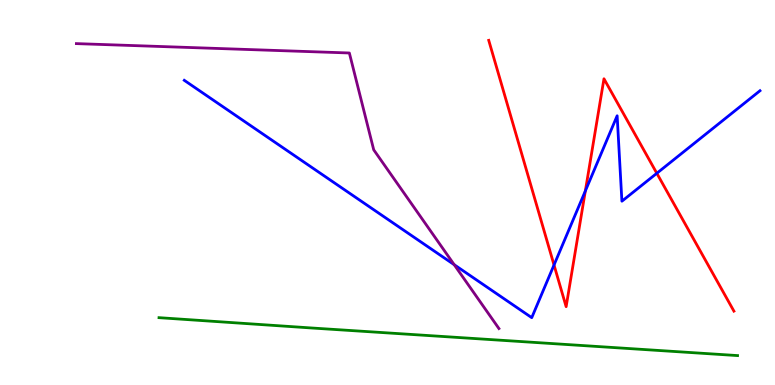[{'lines': ['blue', 'red'], 'intersections': [{'x': 7.15, 'y': 3.12}, {'x': 7.55, 'y': 5.04}, {'x': 8.48, 'y': 5.5}]}, {'lines': ['green', 'red'], 'intersections': []}, {'lines': ['purple', 'red'], 'intersections': []}, {'lines': ['blue', 'green'], 'intersections': []}, {'lines': ['blue', 'purple'], 'intersections': [{'x': 5.86, 'y': 3.13}]}, {'lines': ['green', 'purple'], 'intersections': []}]